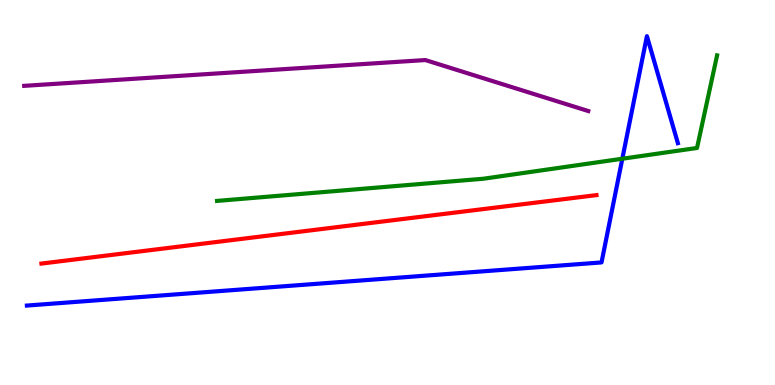[{'lines': ['blue', 'red'], 'intersections': []}, {'lines': ['green', 'red'], 'intersections': []}, {'lines': ['purple', 'red'], 'intersections': []}, {'lines': ['blue', 'green'], 'intersections': [{'x': 8.03, 'y': 5.88}]}, {'lines': ['blue', 'purple'], 'intersections': []}, {'lines': ['green', 'purple'], 'intersections': []}]